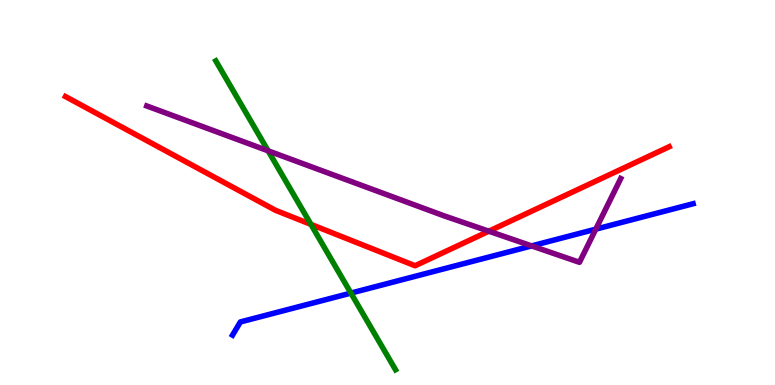[{'lines': ['blue', 'red'], 'intersections': []}, {'lines': ['green', 'red'], 'intersections': [{'x': 4.01, 'y': 4.17}]}, {'lines': ['purple', 'red'], 'intersections': [{'x': 6.31, 'y': 3.99}]}, {'lines': ['blue', 'green'], 'intersections': [{'x': 4.53, 'y': 2.39}]}, {'lines': ['blue', 'purple'], 'intersections': [{'x': 6.86, 'y': 3.61}, {'x': 7.69, 'y': 4.05}]}, {'lines': ['green', 'purple'], 'intersections': [{'x': 3.46, 'y': 6.08}]}]